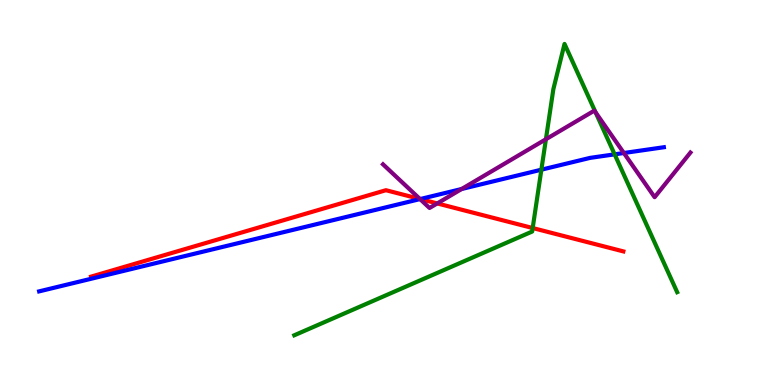[{'lines': ['blue', 'red'], 'intersections': [{'x': 5.42, 'y': 4.83}]}, {'lines': ['green', 'red'], 'intersections': [{'x': 6.87, 'y': 4.08}]}, {'lines': ['purple', 'red'], 'intersections': [{'x': 5.42, 'y': 4.83}, {'x': 5.64, 'y': 4.72}]}, {'lines': ['blue', 'green'], 'intersections': [{'x': 6.99, 'y': 5.59}, {'x': 7.93, 'y': 5.99}]}, {'lines': ['blue', 'purple'], 'intersections': [{'x': 5.42, 'y': 4.83}, {'x': 5.96, 'y': 5.09}, {'x': 8.05, 'y': 6.03}]}, {'lines': ['green', 'purple'], 'intersections': [{'x': 7.04, 'y': 6.38}, {'x': 7.68, 'y': 7.08}]}]